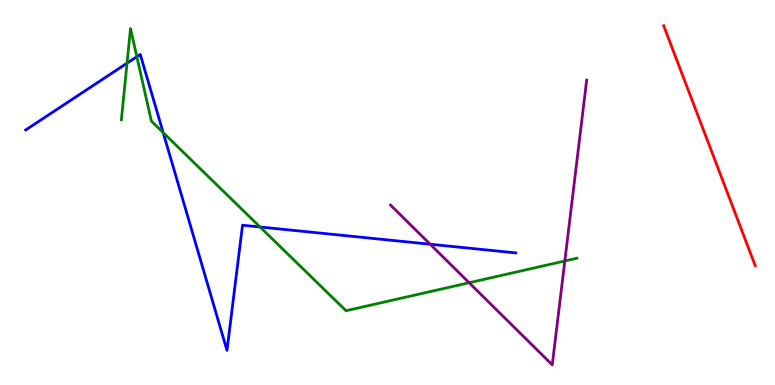[{'lines': ['blue', 'red'], 'intersections': []}, {'lines': ['green', 'red'], 'intersections': []}, {'lines': ['purple', 'red'], 'intersections': []}, {'lines': ['blue', 'green'], 'intersections': [{'x': 1.64, 'y': 8.36}, {'x': 1.77, 'y': 8.53}, {'x': 2.11, 'y': 6.56}, {'x': 3.36, 'y': 4.1}]}, {'lines': ['blue', 'purple'], 'intersections': [{'x': 5.55, 'y': 3.66}]}, {'lines': ['green', 'purple'], 'intersections': [{'x': 6.05, 'y': 2.66}, {'x': 7.29, 'y': 3.22}]}]